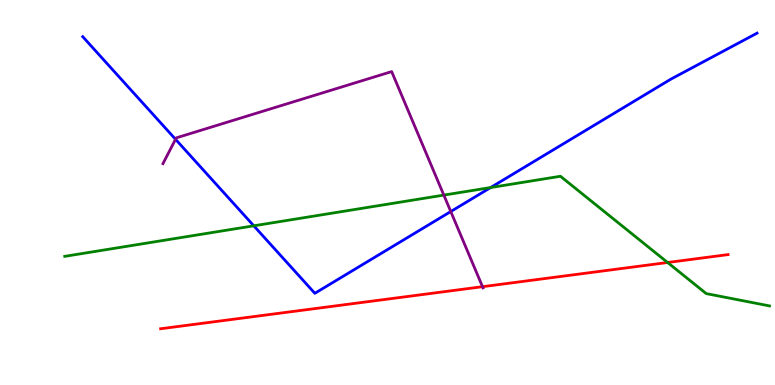[{'lines': ['blue', 'red'], 'intersections': []}, {'lines': ['green', 'red'], 'intersections': [{'x': 8.61, 'y': 3.18}]}, {'lines': ['purple', 'red'], 'intersections': [{'x': 6.23, 'y': 2.55}]}, {'lines': ['blue', 'green'], 'intersections': [{'x': 3.27, 'y': 4.13}, {'x': 6.33, 'y': 5.13}]}, {'lines': ['blue', 'purple'], 'intersections': [{'x': 2.27, 'y': 6.38}, {'x': 5.82, 'y': 4.51}]}, {'lines': ['green', 'purple'], 'intersections': [{'x': 5.73, 'y': 4.93}]}]